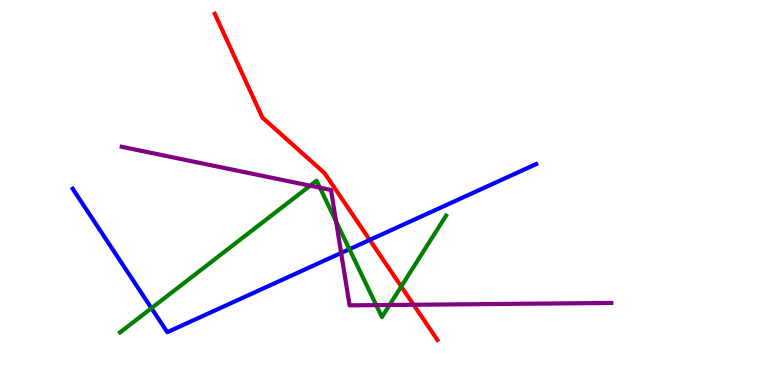[{'lines': ['blue', 'red'], 'intersections': [{'x': 4.77, 'y': 3.77}]}, {'lines': ['green', 'red'], 'intersections': [{'x': 5.18, 'y': 2.56}]}, {'lines': ['purple', 'red'], 'intersections': [{'x': 5.34, 'y': 2.08}]}, {'lines': ['blue', 'green'], 'intersections': [{'x': 1.95, 'y': 2.0}, {'x': 4.51, 'y': 3.53}]}, {'lines': ['blue', 'purple'], 'intersections': [{'x': 4.4, 'y': 3.43}]}, {'lines': ['green', 'purple'], 'intersections': [{'x': 4.0, 'y': 5.18}, {'x': 4.13, 'y': 5.12}, {'x': 4.34, 'y': 4.25}, {'x': 4.85, 'y': 2.07}, {'x': 5.03, 'y': 2.08}]}]